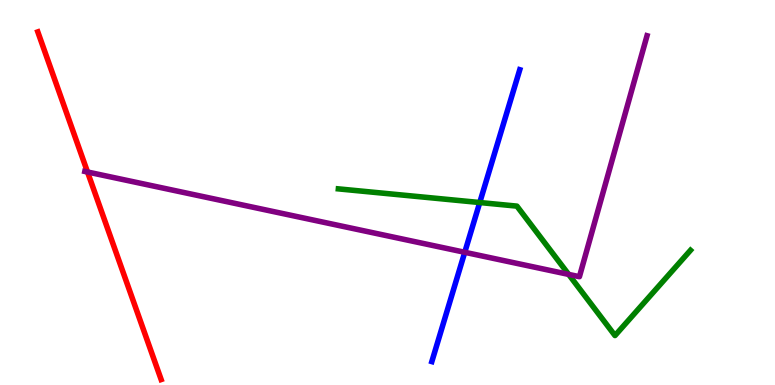[{'lines': ['blue', 'red'], 'intersections': []}, {'lines': ['green', 'red'], 'intersections': []}, {'lines': ['purple', 'red'], 'intersections': [{'x': 1.13, 'y': 5.53}]}, {'lines': ['blue', 'green'], 'intersections': [{'x': 6.19, 'y': 4.74}]}, {'lines': ['blue', 'purple'], 'intersections': [{'x': 6.0, 'y': 3.45}]}, {'lines': ['green', 'purple'], 'intersections': [{'x': 7.34, 'y': 2.87}]}]